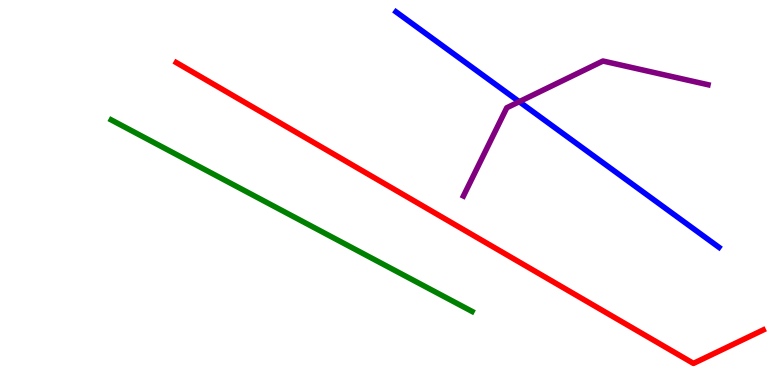[{'lines': ['blue', 'red'], 'intersections': []}, {'lines': ['green', 'red'], 'intersections': []}, {'lines': ['purple', 'red'], 'intersections': []}, {'lines': ['blue', 'green'], 'intersections': []}, {'lines': ['blue', 'purple'], 'intersections': [{'x': 6.7, 'y': 7.36}]}, {'lines': ['green', 'purple'], 'intersections': []}]